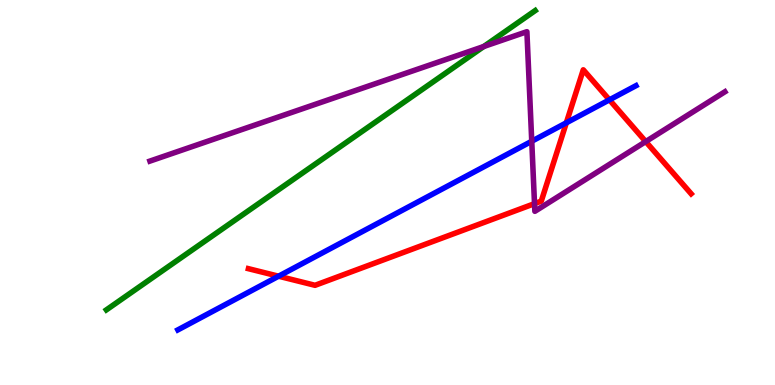[{'lines': ['blue', 'red'], 'intersections': [{'x': 3.59, 'y': 2.83}, {'x': 7.31, 'y': 6.81}, {'x': 7.86, 'y': 7.41}]}, {'lines': ['green', 'red'], 'intersections': []}, {'lines': ['purple', 'red'], 'intersections': [{'x': 6.9, 'y': 4.71}, {'x': 8.33, 'y': 6.32}]}, {'lines': ['blue', 'green'], 'intersections': []}, {'lines': ['blue', 'purple'], 'intersections': [{'x': 6.86, 'y': 6.33}]}, {'lines': ['green', 'purple'], 'intersections': [{'x': 6.24, 'y': 8.79}]}]